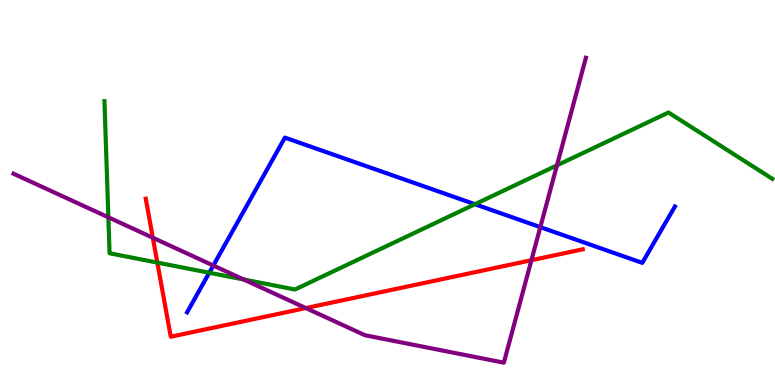[{'lines': ['blue', 'red'], 'intersections': []}, {'lines': ['green', 'red'], 'intersections': [{'x': 2.03, 'y': 3.18}]}, {'lines': ['purple', 'red'], 'intersections': [{'x': 1.97, 'y': 3.82}, {'x': 3.95, 'y': 2.0}, {'x': 6.86, 'y': 3.24}]}, {'lines': ['blue', 'green'], 'intersections': [{'x': 2.7, 'y': 2.92}, {'x': 6.13, 'y': 4.7}]}, {'lines': ['blue', 'purple'], 'intersections': [{'x': 2.75, 'y': 3.1}, {'x': 6.97, 'y': 4.1}]}, {'lines': ['green', 'purple'], 'intersections': [{'x': 1.4, 'y': 4.36}, {'x': 3.14, 'y': 2.74}, {'x': 7.19, 'y': 5.7}]}]